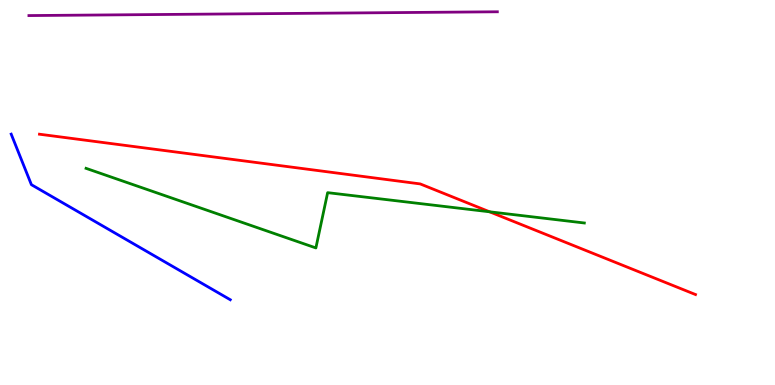[{'lines': ['blue', 'red'], 'intersections': []}, {'lines': ['green', 'red'], 'intersections': [{'x': 6.32, 'y': 4.5}]}, {'lines': ['purple', 'red'], 'intersections': []}, {'lines': ['blue', 'green'], 'intersections': []}, {'lines': ['blue', 'purple'], 'intersections': []}, {'lines': ['green', 'purple'], 'intersections': []}]